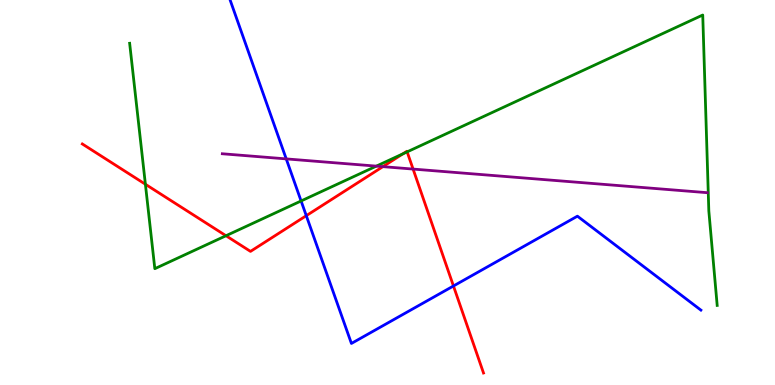[{'lines': ['blue', 'red'], 'intersections': [{'x': 3.95, 'y': 4.4}, {'x': 5.85, 'y': 2.57}]}, {'lines': ['green', 'red'], 'intersections': [{'x': 1.88, 'y': 5.21}, {'x': 2.92, 'y': 3.88}, {'x': 5.2, 'y': 6.0}, {'x': 5.25, 'y': 6.06}]}, {'lines': ['purple', 'red'], 'intersections': [{'x': 4.94, 'y': 5.67}, {'x': 5.33, 'y': 5.61}]}, {'lines': ['blue', 'green'], 'intersections': [{'x': 3.89, 'y': 4.78}]}, {'lines': ['blue', 'purple'], 'intersections': [{'x': 3.69, 'y': 5.87}]}, {'lines': ['green', 'purple'], 'intersections': [{'x': 4.86, 'y': 5.69}]}]